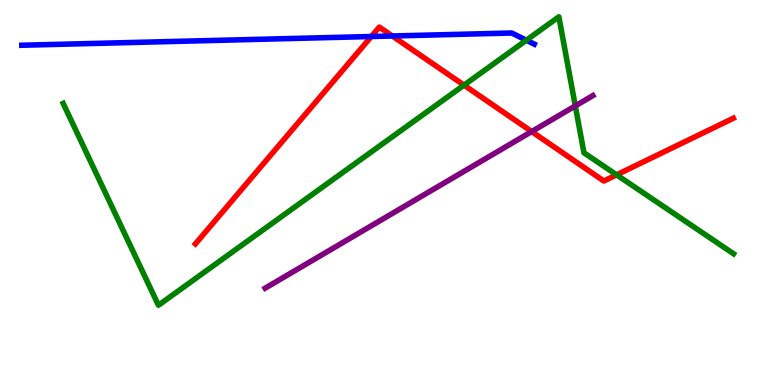[{'lines': ['blue', 'red'], 'intersections': [{'x': 4.79, 'y': 9.05}, {'x': 5.06, 'y': 9.07}]}, {'lines': ['green', 'red'], 'intersections': [{'x': 5.99, 'y': 7.79}, {'x': 7.96, 'y': 5.46}]}, {'lines': ['purple', 'red'], 'intersections': [{'x': 6.86, 'y': 6.58}]}, {'lines': ['blue', 'green'], 'intersections': [{'x': 6.79, 'y': 8.96}]}, {'lines': ['blue', 'purple'], 'intersections': []}, {'lines': ['green', 'purple'], 'intersections': [{'x': 7.42, 'y': 7.25}]}]